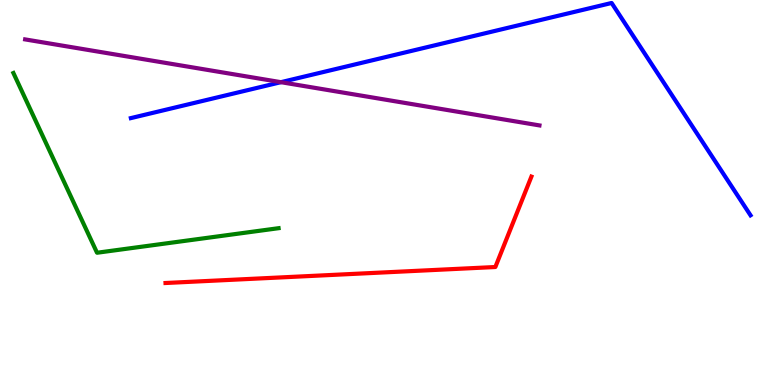[{'lines': ['blue', 'red'], 'intersections': []}, {'lines': ['green', 'red'], 'intersections': []}, {'lines': ['purple', 'red'], 'intersections': []}, {'lines': ['blue', 'green'], 'intersections': []}, {'lines': ['blue', 'purple'], 'intersections': [{'x': 3.62, 'y': 7.87}]}, {'lines': ['green', 'purple'], 'intersections': []}]